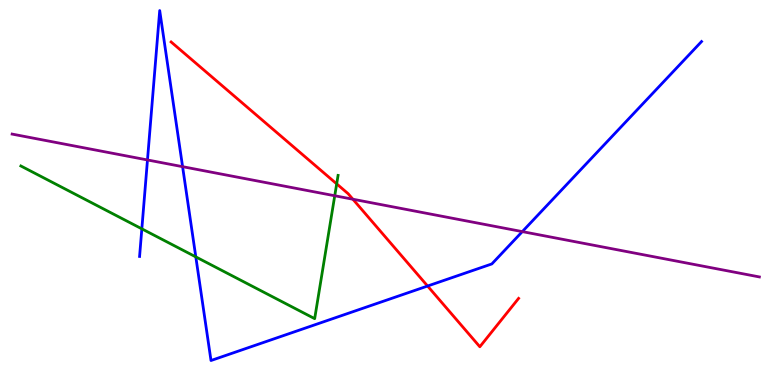[{'lines': ['blue', 'red'], 'intersections': [{'x': 5.52, 'y': 2.57}]}, {'lines': ['green', 'red'], 'intersections': [{'x': 4.34, 'y': 5.22}]}, {'lines': ['purple', 'red'], 'intersections': [{'x': 4.55, 'y': 4.83}]}, {'lines': ['blue', 'green'], 'intersections': [{'x': 1.83, 'y': 4.06}, {'x': 2.53, 'y': 3.33}]}, {'lines': ['blue', 'purple'], 'intersections': [{'x': 1.9, 'y': 5.85}, {'x': 2.36, 'y': 5.67}, {'x': 6.74, 'y': 3.98}]}, {'lines': ['green', 'purple'], 'intersections': [{'x': 4.32, 'y': 4.92}]}]